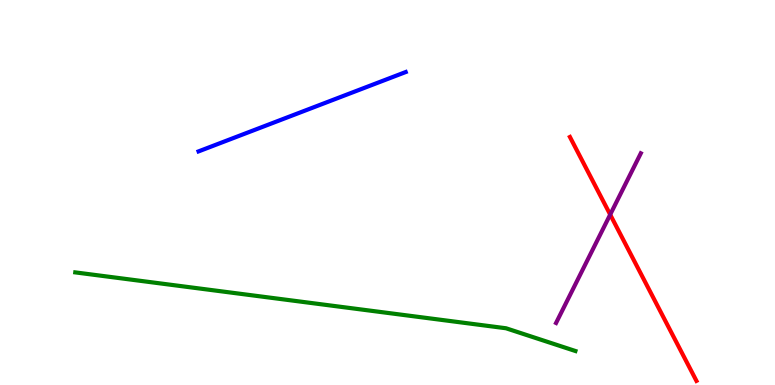[{'lines': ['blue', 'red'], 'intersections': []}, {'lines': ['green', 'red'], 'intersections': []}, {'lines': ['purple', 'red'], 'intersections': [{'x': 7.87, 'y': 4.43}]}, {'lines': ['blue', 'green'], 'intersections': []}, {'lines': ['blue', 'purple'], 'intersections': []}, {'lines': ['green', 'purple'], 'intersections': []}]